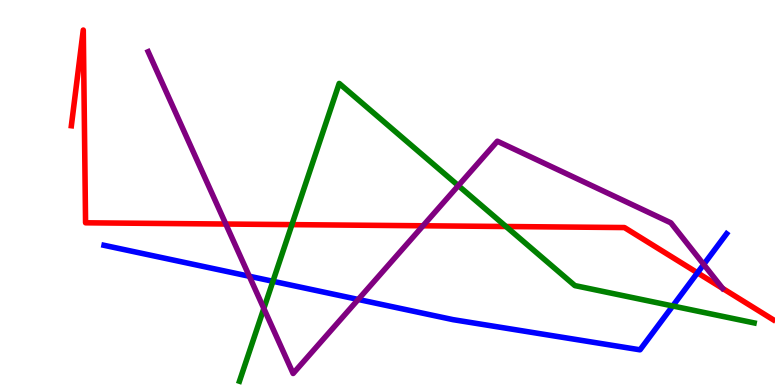[{'lines': ['blue', 'red'], 'intersections': [{'x': 9.0, 'y': 2.91}]}, {'lines': ['green', 'red'], 'intersections': [{'x': 3.77, 'y': 4.17}, {'x': 6.53, 'y': 4.12}]}, {'lines': ['purple', 'red'], 'intersections': [{'x': 2.91, 'y': 4.18}, {'x': 5.46, 'y': 4.14}]}, {'lines': ['blue', 'green'], 'intersections': [{'x': 3.52, 'y': 2.69}, {'x': 8.68, 'y': 2.05}]}, {'lines': ['blue', 'purple'], 'intersections': [{'x': 3.22, 'y': 2.82}, {'x': 4.62, 'y': 2.22}, {'x': 9.08, 'y': 3.13}]}, {'lines': ['green', 'purple'], 'intersections': [{'x': 3.4, 'y': 1.99}, {'x': 5.91, 'y': 5.18}]}]